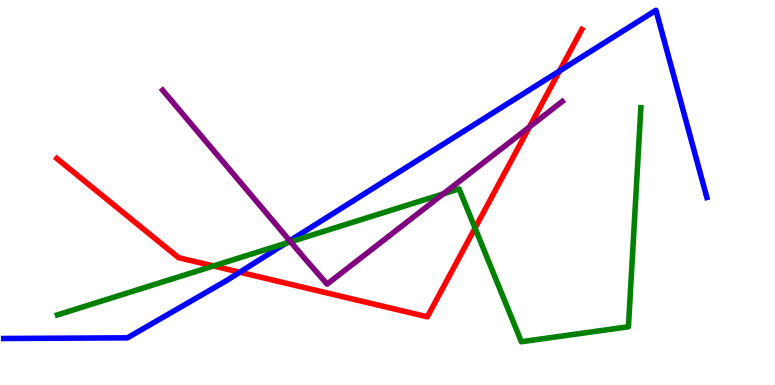[{'lines': ['blue', 'red'], 'intersections': [{'x': 3.09, 'y': 2.93}, {'x': 7.22, 'y': 8.16}]}, {'lines': ['green', 'red'], 'intersections': [{'x': 2.75, 'y': 3.09}, {'x': 6.13, 'y': 4.08}]}, {'lines': ['purple', 'red'], 'intersections': [{'x': 6.83, 'y': 6.7}]}, {'lines': ['blue', 'green'], 'intersections': [{'x': 3.69, 'y': 3.68}]}, {'lines': ['blue', 'purple'], 'intersections': [{'x': 3.74, 'y': 3.75}]}, {'lines': ['green', 'purple'], 'intersections': [{'x': 3.75, 'y': 3.72}, {'x': 5.72, 'y': 4.96}]}]